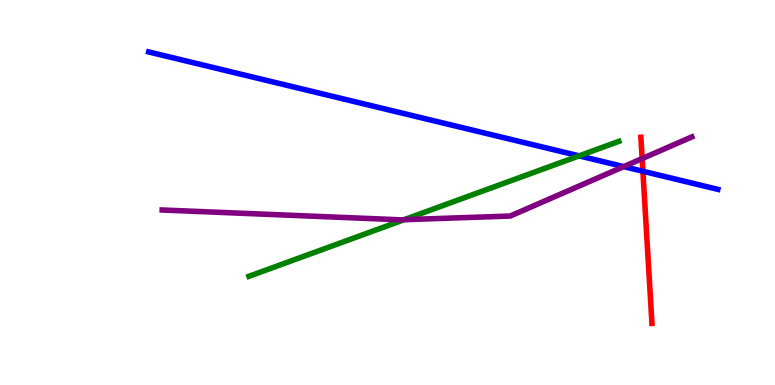[{'lines': ['blue', 'red'], 'intersections': [{'x': 8.3, 'y': 5.55}]}, {'lines': ['green', 'red'], 'intersections': []}, {'lines': ['purple', 'red'], 'intersections': [{'x': 8.29, 'y': 5.88}]}, {'lines': ['blue', 'green'], 'intersections': [{'x': 7.47, 'y': 5.95}]}, {'lines': ['blue', 'purple'], 'intersections': [{'x': 8.05, 'y': 5.67}]}, {'lines': ['green', 'purple'], 'intersections': [{'x': 5.21, 'y': 4.29}]}]